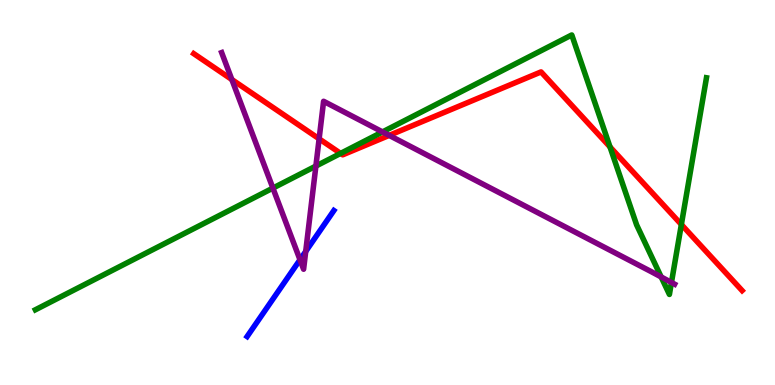[{'lines': ['blue', 'red'], 'intersections': []}, {'lines': ['green', 'red'], 'intersections': [{'x': 4.39, 'y': 6.02}, {'x': 7.87, 'y': 6.18}, {'x': 8.79, 'y': 4.17}]}, {'lines': ['purple', 'red'], 'intersections': [{'x': 2.99, 'y': 7.93}, {'x': 4.12, 'y': 6.39}, {'x': 5.02, 'y': 6.48}]}, {'lines': ['blue', 'green'], 'intersections': []}, {'lines': ['blue', 'purple'], 'intersections': [{'x': 3.87, 'y': 3.25}, {'x': 3.94, 'y': 3.47}]}, {'lines': ['green', 'purple'], 'intersections': [{'x': 3.52, 'y': 5.11}, {'x': 4.08, 'y': 5.69}, {'x': 4.94, 'y': 6.57}, {'x': 8.53, 'y': 2.81}, {'x': 8.66, 'y': 2.66}]}]